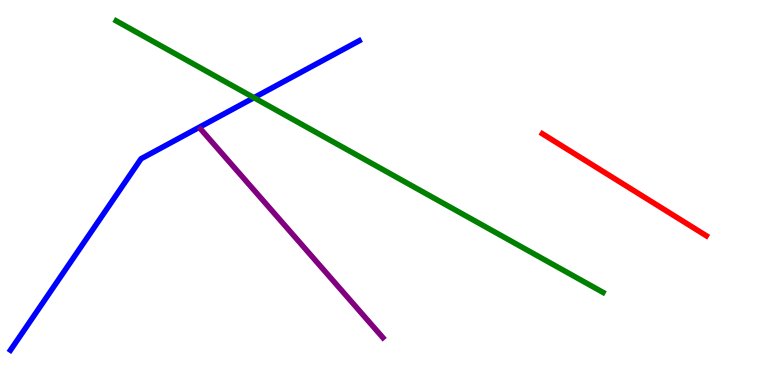[{'lines': ['blue', 'red'], 'intersections': []}, {'lines': ['green', 'red'], 'intersections': []}, {'lines': ['purple', 'red'], 'intersections': []}, {'lines': ['blue', 'green'], 'intersections': [{'x': 3.28, 'y': 7.46}]}, {'lines': ['blue', 'purple'], 'intersections': []}, {'lines': ['green', 'purple'], 'intersections': []}]